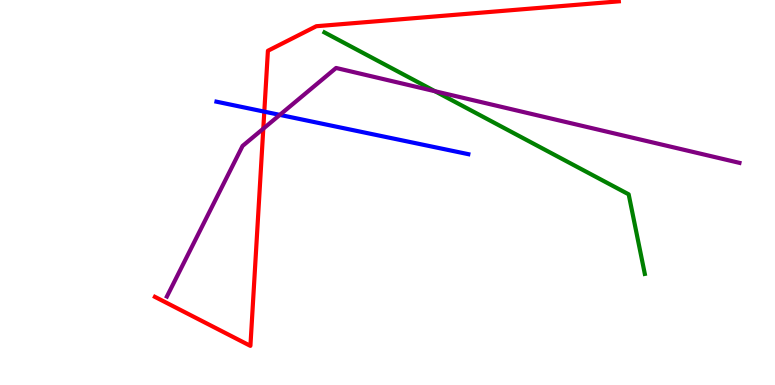[{'lines': ['blue', 'red'], 'intersections': [{'x': 3.41, 'y': 7.1}]}, {'lines': ['green', 'red'], 'intersections': []}, {'lines': ['purple', 'red'], 'intersections': [{'x': 3.4, 'y': 6.66}]}, {'lines': ['blue', 'green'], 'intersections': []}, {'lines': ['blue', 'purple'], 'intersections': [{'x': 3.61, 'y': 7.02}]}, {'lines': ['green', 'purple'], 'intersections': [{'x': 5.61, 'y': 7.63}]}]